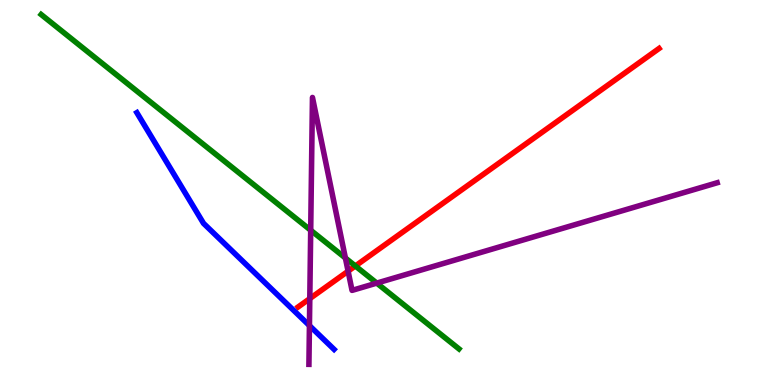[{'lines': ['blue', 'red'], 'intersections': []}, {'lines': ['green', 'red'], 'intersections': [{'x': 4.59, 'y': 3.09}]}, {'lines': ['purple', 'red'], 'intersections': [{'x': 4.0, 'y': 2.24}, {'x': 4.49, 'y': 2.96}]}, {'lines': ['blue', 'green'], 'intersections': []}, {'lines': ['blue', 'purple'], 'intersections': [{'x': 3.99, 'y': 1.54}]}, {'lines': ['green', 'purple'], 'intersections': [{'x': 4.01, 'y': 4.02}, {'x': 4.46, 'y': 3.3}, {'x': 4.86, 'y': 2.65}]}]